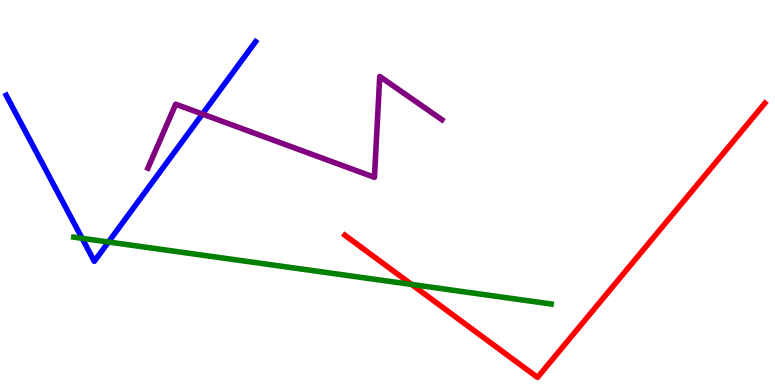[{'lines': ['blue', 'red'], 'intersections': []}, {'lines': ['green', 'red'], 'intersections': [{'x': 5.31, 'y': 2.61}]}, {'lines': ['purple', 'red'], 'intersections': []}, {'lines': ['blue', 'green'], 'intersections': [{'x': 1.06, 'y': 3.81}, {'x': 1.4, 'y': 3.71}]}, {'lines': ['blue', 'purple'], 'intersections': [{'x': 2.61, 'y': 7.04}]}, {'lines': ['green', 'purple'], 'intersections': []}]